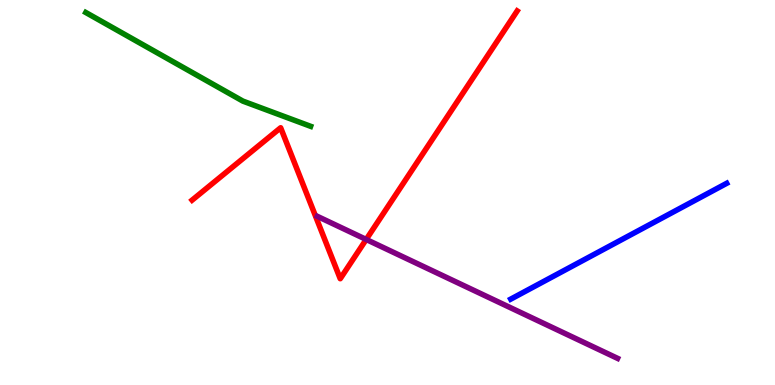[{'lines': ['blue', 'red'], 'intersections': []}, {'lines': ['green', 'red'], 'intersections': []}, {'lines': ['purple', 'red'], 'intersections': [{'x': 4.73, 'y': 3.78}]}, {'lines': ['blue', 'green'], 'intersections': []}, {'lines': ['blue', 'purple'], 'intersections': []}, {'lines': ['green', 'purple'], 'intersections': []}]